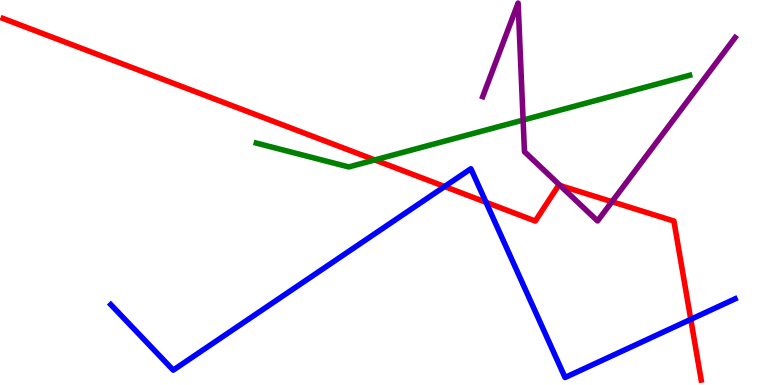[{'lines': ['blue', 'red'], 'intersections': [{'x': 5.74, 'y': 5.16}, {'x': 6.27, 'y': 4.75}, {'x': 8.91, 'y': 1.71}]}, {'lines': ['green', 'red'], 'intersections': [{'x': 4.84, 'y': 5.85}]}, {'lines': ['purple', 'red'], 'intersections': [{'x': 7.23, 'y': 5.18}, {'x': 7.9, 'y': 4.76}]}, {'lines': ['blue', 'green'], 'intersections': []}, {'lines': ['blue', 'purple'], 'intersections': []}, {'lines': ['green', 'purple'], 'intersections': [{'x': 6.75, 'y': 6.88}]}]